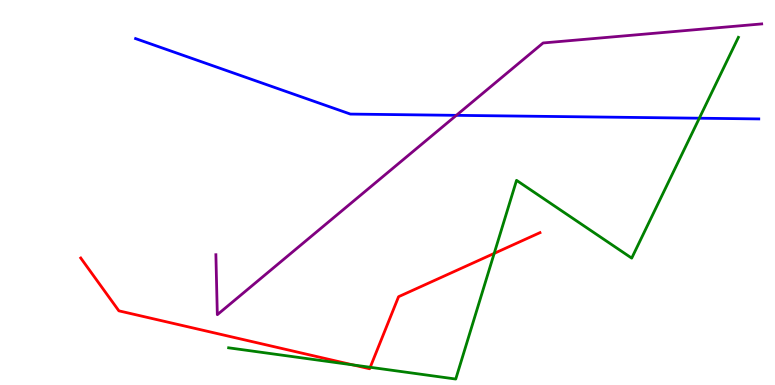[{'lines': ['blue', 'red'], 'intersections': []}, {'lines': ['green', 'red'], 'intersections': [{'x': 4.55, 'y': 0.522}, {'x': 4.78, 'y': 0.46}, {'x': 6.38, 'y': 3.42}]}, {'lines': ['purple', 'red'], 'intersections': []}, {'lines': ['blue', 'green'], 'intersections': [{'x': 9.02, 'y': 6.93}]}, {'lines': ['blue', 'purple'], 'intersections': [{'x': 5.89, 'y': 7.0}]}, {'lines': ['green', 'purple'], 'intersections': []}]